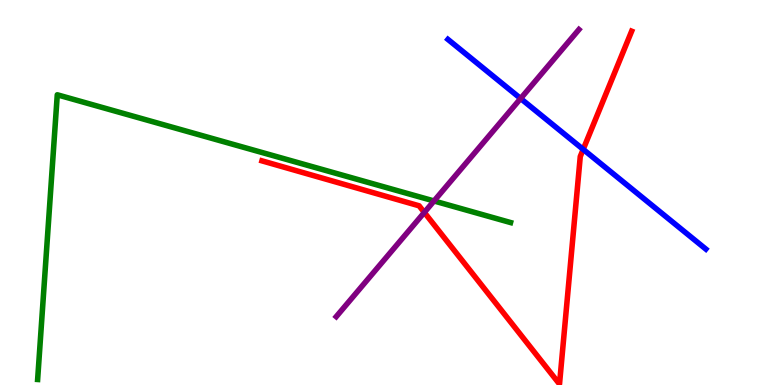[{'lines': ['blue', 'red'], 'intersections': [{'x': 7.53, 'y': 6.12}]}, {'lines': ['green', 'red'], 'intersections': []}, {'lines': ['purple', 'red'], 'intersections': [{'x': 5.48, 'y': 4.48}]}, {'lines': ['blue', 'green'], 'intersections': []}, {'lines': ['blue', 'purple'], 'intersections': [{'x': 6.72, 'y': 7.44}]}, {'lines': ['green', 'purple'], 'intersections': [{'x': 5.6, 'y': 4.78}]}]